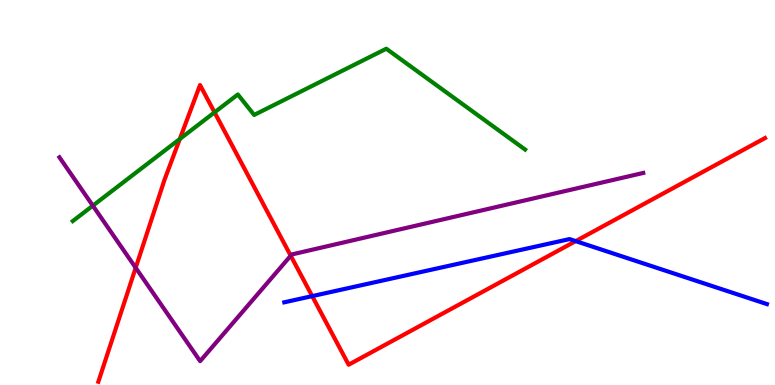[{'lines': ['blue', 'red'], 'intersections': [{'x': 4.03, 'y': 2.31}, {'x': 7.43, 'y': 3.74}]}, {'lines': ['green', 'red'], 'intersections': [{'x': 2.32, 'y': 6.39}, {'x': 2.77, 'y': 7.08}]}, {'lines': ['purple', 'red'], 'intersections': [{'x': 1.75, 'y': 3.05}, {'x': 3.75, 'y': 3.36}]}, {'lines': ['blue', 'green'], 'intersections': []}, {'lines': ['blue', 'purple'], 'intersections': []}, {'lines': ['green', 'purple'], 'intersections': [{'x': 1.2, 'y': 4.66}]}]